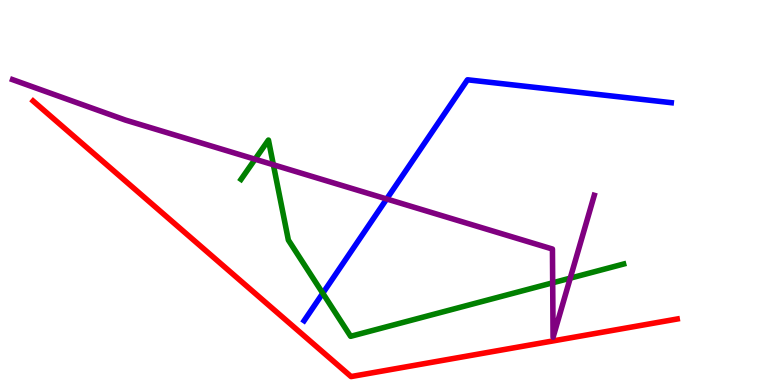[{'lines': ['blue', 'red'], 'intersections': []}, {'lines': ['green', 'red'], 'intersections': []}, {'lines': ['purple', 'red'], 'intersections': []}, {'lines': ['blue', 'green'], 'intersections': [{'x': 4.16, 'y': 2.38}]}, {'lines': ['blue', 'purple'], 'intersections': [{'x': 4.99, 'y': 4.83}]}, {'lines': ['green', 'purple'], 'intersections': [{'x': 3.29, 'y': 5.86}, {'x': 3.53, 'y': 5.72}, {'x': 7.13, 'y': 2.65}, {'x': 7.36, 'y': 2.78}]}]